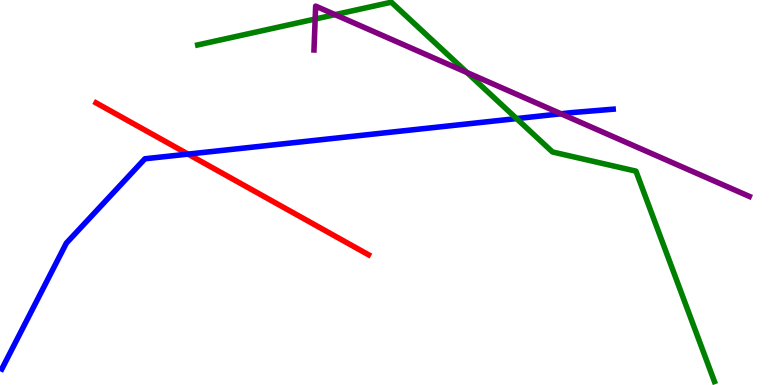[{'lines': ['blue', 'red'], 'intersections': [{'x': 2.43, 'y': 6.0}]}, {'lines': ['green', 'red'], 'intersections': []}, {'lines': ['purple', 'red'], 'intersections': []}, {'lines': ['blue', 'green'], 'intersections': [{'x': 6.67, 'y': 6.92}]}, {'lines': ['blue', 'purple'], 'intersections': [{'x': 7.24, 'y': 7.04}]}, {'lines': ['green', 'purple'], 'intersections': [{'x': 4.07, 'y': 9.51}, {'x': 4.32, 'y': 9.62}, {'x': 6.03, 'y': 8.12}]}]